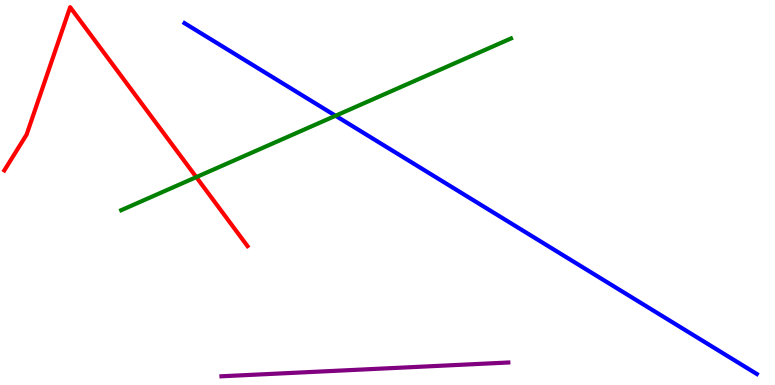[{'lines': ['blue', 'red'], 'intersections': []}, {'lines': ['green', 'red'], 'intersections': [{'x': 2.53, 'y': 5.4}]}, {'lines': ['purple', 'red'], 'intersections': []}, {'lines': ['blue', 'green'], 'intersections': [{'x': 4.33, 'y': 6.99}]}, {'lines': ['blue', 'purple'], 'intersections': []}, {'lines': ['green', 'purple'], 'intersections': []}]